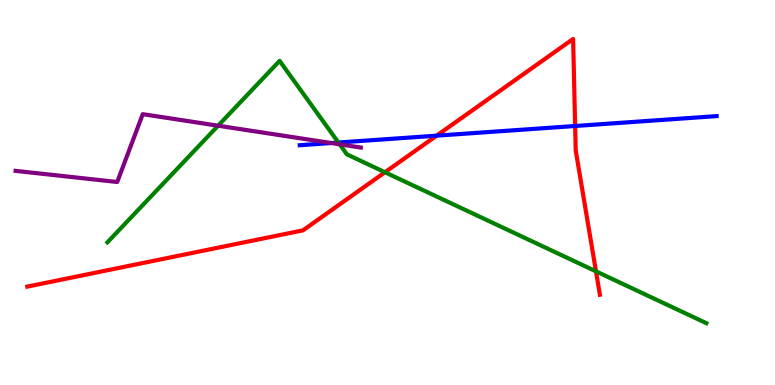[{'lines': ['blue', 'red'], 'intersections': [{'x': 5.63, 'y': 6.48}, {'x': 7.42, 'y': 6.73}]}, {'lines': ['green', 'red'], 'intersections': [{'x': 4.97, 'y': 5.53}, {'x': 7.69, 'y': 2.95}]}, {'lines': ['purple', 'red'], 'intersections': []}, {'lines': ['blue', 'green'], 'intersections': [{'x': 4.37, 'y': 6.3}]}, {'lines': ['blue', 'purple'], 'intersections': [{'x': 4.27, 'y': 6.29}]}, {'lines': ['green', 'purple'], 'intersections': [{'x': 2.81, 'y': 6.73}, {'x': 4.38, 'y': 6.25}]}]